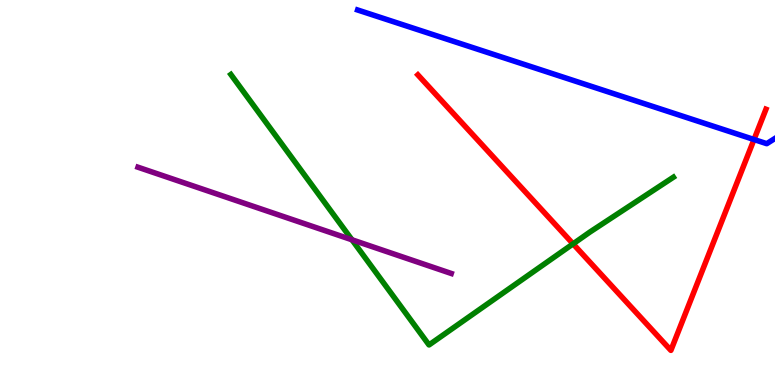[{'lines': ['blue', 'red'], 'intersections': [{'x': 9.73, 'y': 6.38}]}, {'lines': ['green', 'red'], 'intersections': [{'x': 7.39, 'y': 3.67}]}, {'lines': ['purple', 'red'], 'intersections': []}, {'lines': ['blue', 'green'], 'intersections': []}, {'lines': ['blue', 'purple'], 'intersections': []}, {'lines': ['green', 'purple'], 'intersections': [{'x': 4.54, 'y': 3.77}]}]